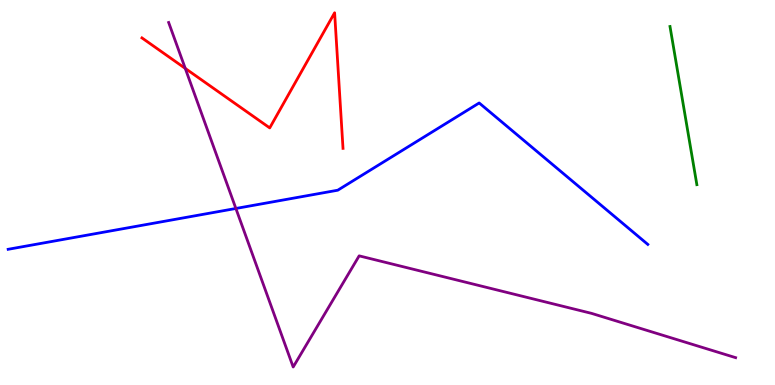[{'lines': ['blue', 'red'], 'intersections': []}, {'lines': ['green', 'red'], 'intersections': []}, {'lines': ['purple', 'red'], 'intersections': [{'x': 2.39, 'y': 8.22}]}, {'lines': ['blue', 'green'], 'intersections': []}, {'lines': ['blue', 'purple'], 'intersections': [{'x': 3.04, 'y': 4.59}]}, {'lines': ['green', 'purple'], 'intersections': []}]